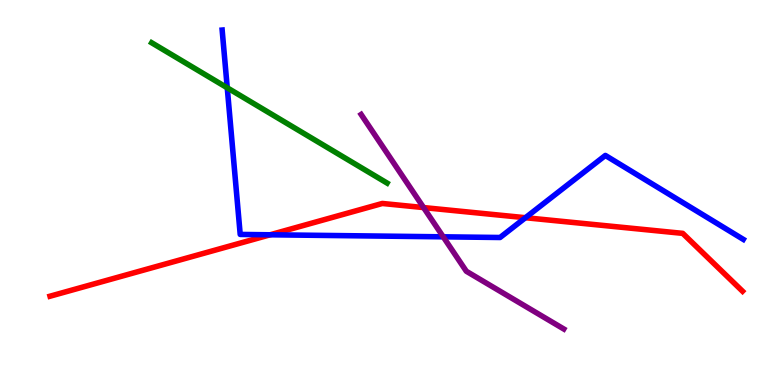[{'lines': ['blue', 'red'], 'intersections': [{'x': 3.49, 'y': 3.9}, {'x': 6.78, 'y': 4.35}]}, {'lines': ['green', 'red'], 'intersections': []}, {'lines': ['purple', 'red'], 'intersections': [{'x': 5.47, 'y': 4.61}]}, {'lines': ['blue', 'green'], 'intersections': [{'x': 2.93, 'y': 7.72}]}, {'lines': ['blue', 'purple'], 'intersections': [{'x': 5.72, 'y': 3.85}]}, {'lines': ['green', 'purple'], 'intersections': []}]